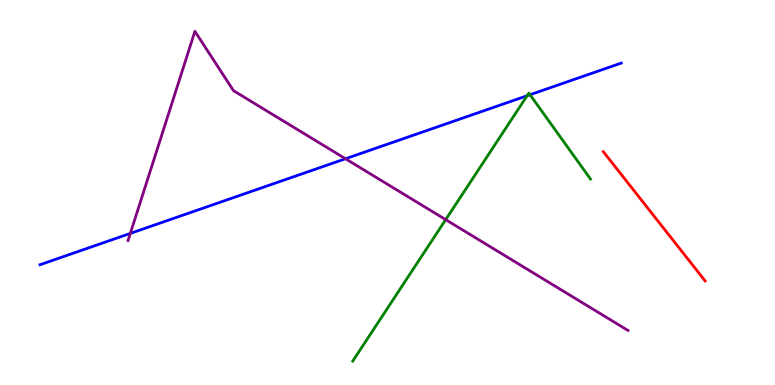[{'lines': ['blue', 'red'], 'intersections': []}, {'lines': ['green', 'red'], 'intersections': []}, {'lines': ['purple', 'red'], 'intersections': []}, {'lines': ['blue', 'green'], 'intersections': [{'x': 6.8, 'y': 7.51}, {'x': 6.84, 'y': 7.54}]}, {'lines': ['blue', 'purple'], 'intersections': [{'x': 1.68, 'y': 3.94}, {'x': 4.46, 'y': 5.88}]}, {'lines': ['green', 'purple'], 'intersections': [{'x': 5.75, 'y': 4.29}]}]